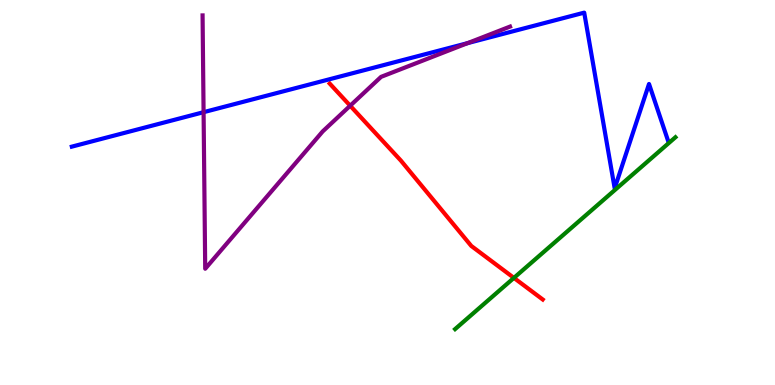[{'lines': ['blue', 'red'], 'intersections': []}, {'lines': ['green', 'red'], 'intersections': [{'x': 6.63, 'y': 2.78}]}, {'lines': ['purple', 'red'], 'intersections': [{'x': 4.52, 'y': 7.25}]}, {'lines': ['blue', 'green'], 'intersections': []}, {'lines': ['blue', 'purple'], 'intersections': [{'x': 2.63, 'y': 7.09}, {'x': 6.03, 'y': 8.88}]}, {'lines': ['green', 'purple'], 'intersections': []}]